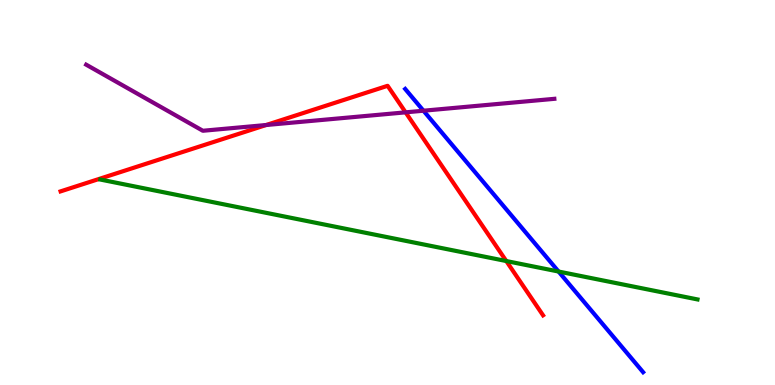[{'lines': ['blue', 'red'], 'intersections': []}, {'lines': ['green', 'red'], 'intersections': [{'x': 6.53, 'y': 3.22}]}, {'lines': ['purple', 'red'], 'intersections': [{'x': 3.43, 'y': 6.75}, {'x': 5.23, 'y': 7.08}]}, {'lines': ['blue', 'green'], 'intersections': [{'x': 7.21, 'y': 2.95}]}, {'lines': ['blue', 'purple'], 'intersections': [{'x': 5.46, 'y': 7.12}]}, {'lines': ['green', 'purple'], 'intersections': []}]